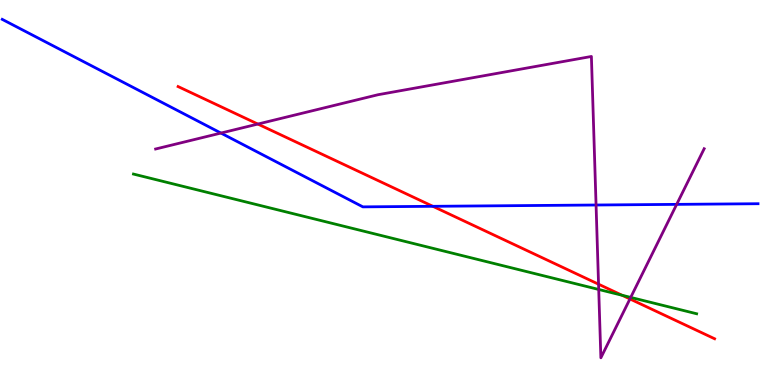[{'lines': ['blue', 'red'], 'intersections': [{'x': 5.59, 'y': 4.64}]}, {'lines': ['green', 'red'], 'intersections': [{'x': 8.03, 'y': 2.33}]}, {'lines': ['purple', 'red'], 'intersections': [{'x': 3.33, 'y': 6.78}, {'x': 7.72, 'y': 2.62}, {'x': 8.13, 'y': 2.23}]}, {'lines': ['blue', 'green'], 'intersections': []}, {'lines': ['blue', 'purple'], 'intersections': [{'x': 2.85, 'y': 6.54}, {'x': 7.69, 'y': 4.68}, {'x': 8.73, 'y': 4.69}]}, {'lines': ['green', 'purple'], 'intersections': [{'x': 7.73, 'y': 2.48}, {'x': 8.14, 'y': 2.28}]}]